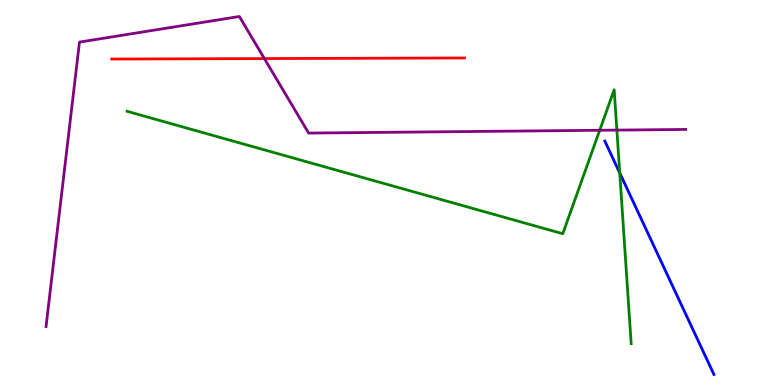[{'lines': ['blue', 'red'], 'intersections': []}, {'lines': ['green', 'red'], 'intersections': []}, {'lines': ['purple', 'red'], 'intersections': [{'x': 3.41, 'y': 8.48}]}, {'lines': ['blue', 'green'], 'intersections': [{'x': 8.0, 'y': 5.51}]}, {'lines': ['blue', 'purple'], 'intersections': []}, {'lines': ['green', 'purple'], 'intersections': [{'x': 7.74, 'y': 6.62}, {'x': 7.96, 'y': 6.62}]}]